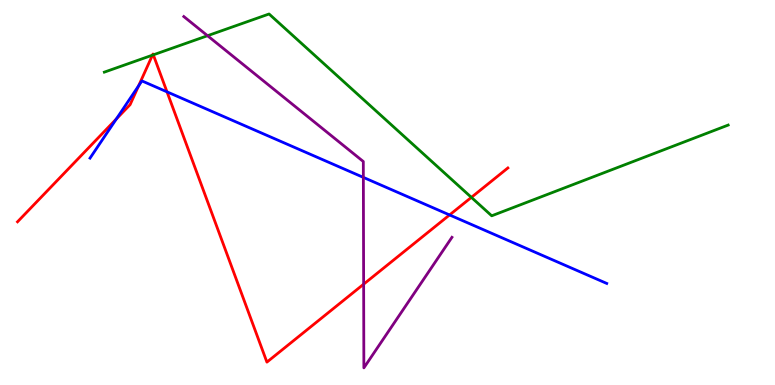[{'lines': ['blue', 'red'], 'intersections': [{'x': 1.5, 'y': 6.91}, {'x': 1.79, 'y': 7.77}, {'x': 2.15, 'y': 7.61}, {'x': 5.8, 'y': 4.42}]}, {'lines': ['green', 'red'], 'intersections': [{'x': 1.97, 'y': 8.57}, {'x': 1.98, 'y': 8.58}, {'x': 6.08, 'y': 4.87}]}, {'lines': ['purple', 'red'], 'intersections': [{'x': 4.69, 'y': 2.62}]}, {'lines': ['blue', 'green'], 'intersections': []}, {'lines': ['blue', 'purple'], 'intersections': [{'x': 4.69, 'y': 5.39}]}, {'lines': ['green', 'purple'], 'intersections': [{'x': 2.68, 'y': 9.07}]}]